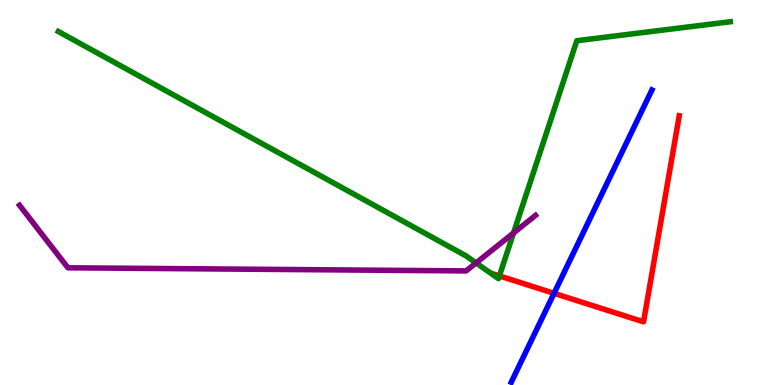[{'lines': ['blue', 'red'], 'intersections': [{'x': 7.15, 'y': 2.38}]}, {'lines': ['green', 'red'], 'intersections': [{'x': 6.44, 'y': 2.83}]}, {'lines': ['purple', 'red'], 'intersections': []}, {'lines': ['blue', 'green'], 'intersections': []}, {'lines': ['blue', 'purple'], 'intersections': []}, {'lines': ['green', 'purple'], 'intersections': [{'x': 6.14, 'y': 3.17}, {'x': 6.63, 'y': 3.95}]}]